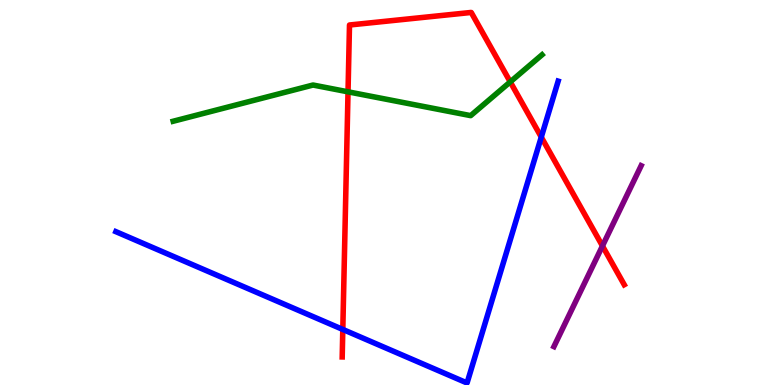[{'lines': ['blue', 'red'], 'intersections': [{'x': 4.42, 'y': 1.44}, {'x': 6.98, 'y': 6.44}]}, {'lines': ['green', 'red'], 'intersections': [{'x': 4.49, 'y': 7.61}, {'x': 6.58, 'y': 7.87}]}, {'lines': ['purple', 'red'], 'intersections': [{'x': 7.77, 'y': 3.61}]}, {'lines': ['blue', 'green'], 'intersections': []}, {'lines': ['blue', 'purple'], 'intersections': []}, {'lines': ['green', 'purple'], 'intersections': []}]